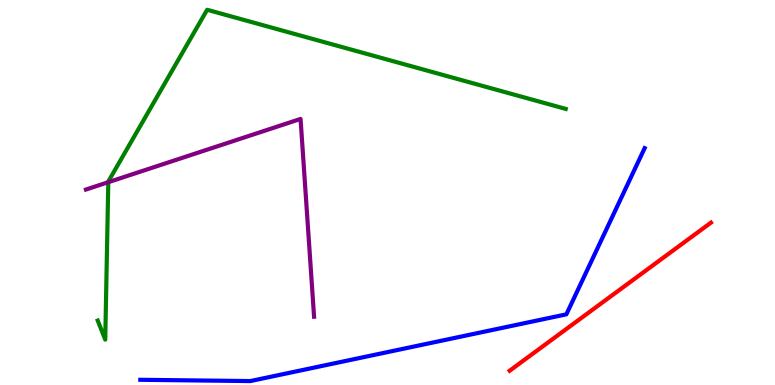[{'lines': ['blue', 'red'], 'intersections': []}, {'lines': ['green', 'red'], 'intersections': []}, {'lines': ['purple', 'red'], 'intersections': []}, {'lines': ['blue', 'green'], 'intersections': []}, {'lines': ['blue', 'purple'], 'intersections': []}, {'lines': ['green', 'purple'], 'intersections': [{'x': 1.4, 'y': 5.27}]}]